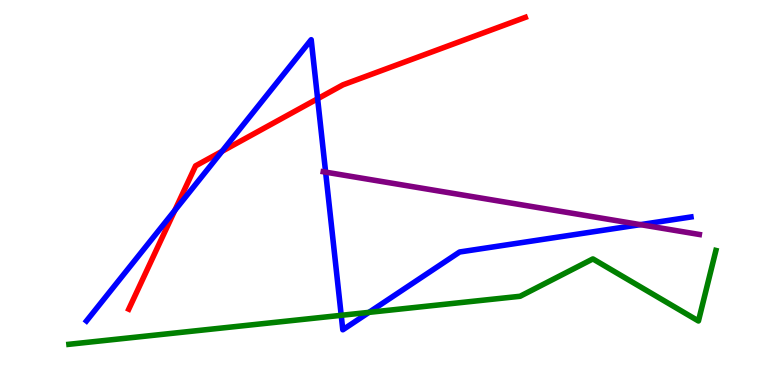[{'lines': ['blue', 'red'], 'intersections': [{'x': 2.26, 'y': 4.53}, {'x': 2.86, 'y': 6.07}, {'x': 4.1, 'y': 7.43}]}, {'lines': ['green', 'red'], 'intersections': []}, {'lines': ['purple', 'red'], 'intersections': []}, {'lines': ['blue', 'green'], 'intersections': [{'x': 4.4, 'y': 1.81}, {'x': 4.76, 'y': 1.89}]}, {'lines': ['blue', 'purple'], 'intersections': [{'x': 4.2, 'y': 5.53}, {'x': 8.26, 'y': 4.17}]}, {'lines': ['green', 'purple'], 'intersections': []}]